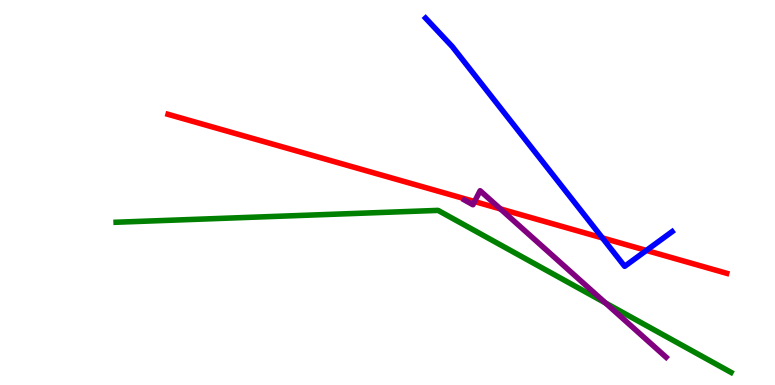[{'lines': ['blue', 'red'], 'intersections': [{'x': 7.77, 'y': 3.82}, {'x': 8.34, 'y': 3.5}]}, {'lines': ['green', 'red'], 'intersections': []}, {'lines': ['purple', 'red'], 'intersections': [{'x': 6.12, 'y': 4.76}, {'x': 6.46, 'y': 4.57}]}, {'lines': ['blue', 'green'], 'intersections': []}, {'lines': ['blue', 'purple'], 'intersections': []}, {'lines': ['green', 'purple'], 'intersections': [{'x': 7.81, 'y': 2.13}]}]